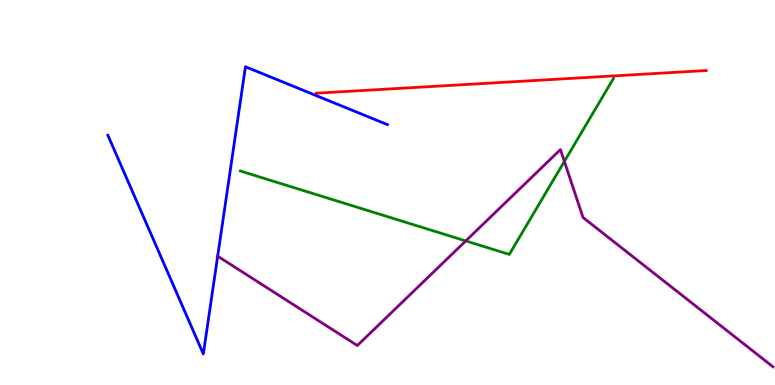[{'lines': ['blue', 'red'], 'intersections': []}, {'lines': ['green', 'red'], 'intersections': []}, {'lines': ['purple', 'red'], 'intersections': []}, {'lines': ['blue', 'green'], 'intersections': []}, {'lines': ['blue', 'purple'], 'intersections': [{'x': 2.81, 'y': 3.35}]}, {'lines': ['green', 'purple'], 'intersections': [{'x': 6.01, 'y': 3.74}, {'x': 7.28, 'y': 5.81}]}]